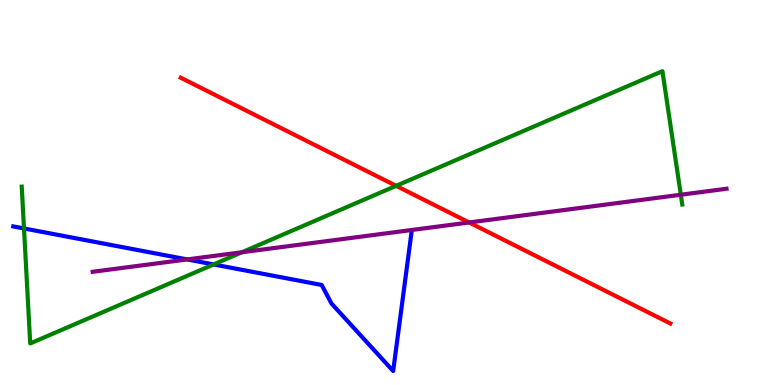[{'lines': ['blue', 'red'], 'intersections': []}, {'lines': ['green', 'red'], 'intersections': [{'x': 5.11, 'y': 5.17}]}, {'lines': ['purple', 'red'], 'intersections': [{'x': 6.05, 'y': 4.22}]}, {'lines': ['blue', 'green'], 'intersections': [{'x': 0.31, 'y': 4.07}, {'x': 2.76, 'y': 3.13}]}, {'lines': ['blue', 'purple'], 'intersections': [{'x': 2.41, 'y': 3.26}]}, {'lines': ['green', 'purple'], 'intersections': [{'x': 3.12, 'y': 3.45}, {'x': 8.78, 'y': 4.94}]}]